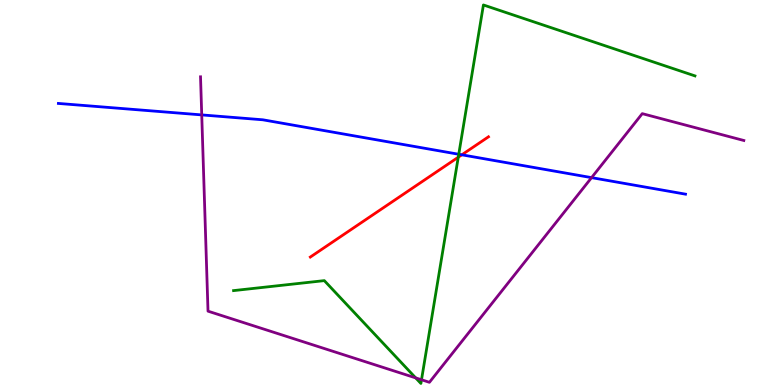[{'lines': ['blue', 'red'], 'intersections': [{'x': 5.96, 'y': 5.98}]}, {'lines': ['green', 'red'], 'intersections': [{'x': 5.91, 'y': 5.92}]}, {'lines': ['purple', 'red'], 'intersections': []}, {'lines': ['blue', 'green'], 'intersections': [{'x': 5.92, 'y': 5.99}]}, {'lines': ['blue', 'purple'], 'intersections': [{'x': 2.6, 'y': 7.02}, {'x': 7.63, 'y': 5.39}]}, {'lines': ['green', 'purple'], 'intersections': [{'x': 5.36, 'y': 0.185}, {'x': 5.44, 'y': 0.136}]}]